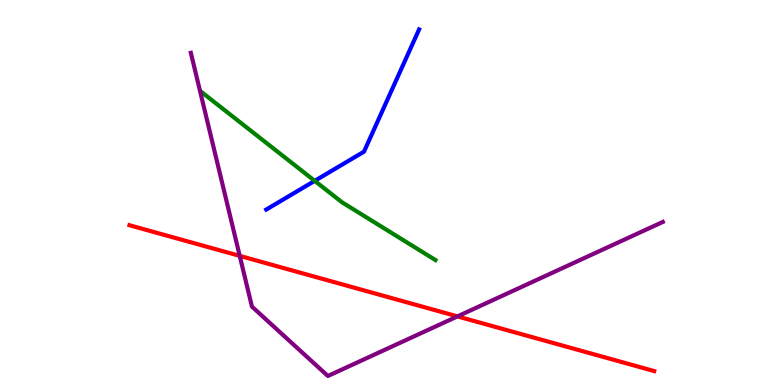[{'lines': ['blue', 'red'], 'intersections': []}, {'lines': ['green', 'red'], 'intersections': []}, {'lines': ['purple', 'red'], 'intersections': [{'x': 3.09, 'y': 3.35}, {'x': 5.9, 'y': 1.78}]}, {'lines': ['blue', 'green'], 'intersections': [{'x': 4.06, 'y': 5.3}]}, {'lines': ['blue', 'purple'], 'intersections': []}, {'lines': ['green', 'purple'], 'intersections': []}]